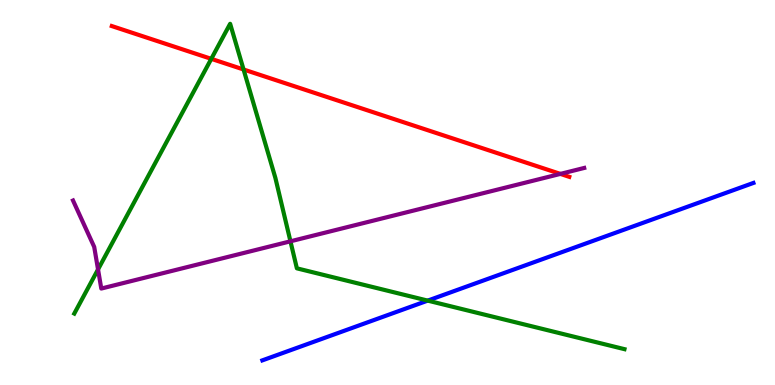[{'lines': ['blue', 'red'], 'intersections': []}, {'lines': ['green', 'red'], 'intersections': [{'x': 2.73, 'y': 8.47}, {'x': 3.14, 'y': 8.2}]}, {'lines': ['purple', 'red'], 'intersections': [{'x': 7.23, 'y': 5.48}]}, {'lines': ['blue', 'green'], 'intersections': [{'x': 5.52, 'y': 2.19}]}, {'lines': ['blue', 'purple'], 'intersections': []}, {'lines': ['green', 'purple'], 'intersections': [{'x': 1.26, 'y': 3.0}, {'x': 3.75, 'y': 3.73}]}]